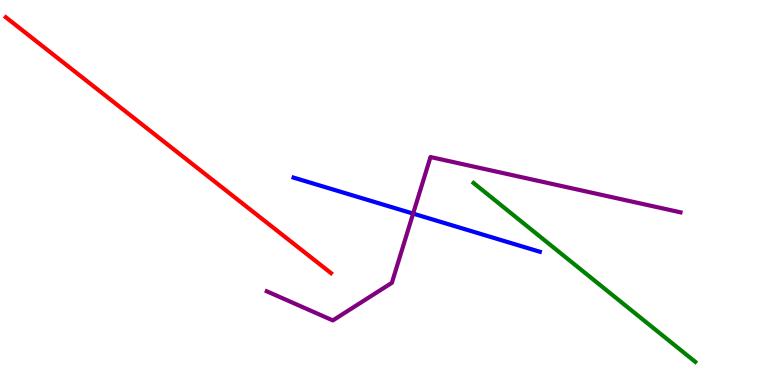[{'lines': ['blue', 'red'], 'intersections': []}, {'lines': ['green', 'red'], 'intersections': []}, {'lines': ['purple', 'red'], 'intersections': []}, {'lines': ['blue', 'green'], 'intersections': []}, {'lines': ['blue', 'purple'], 'intersections': [{'x': 5.33, 'y': 4.45}]}, {'lines': ['green', 'purple'], 'intersections': []}]